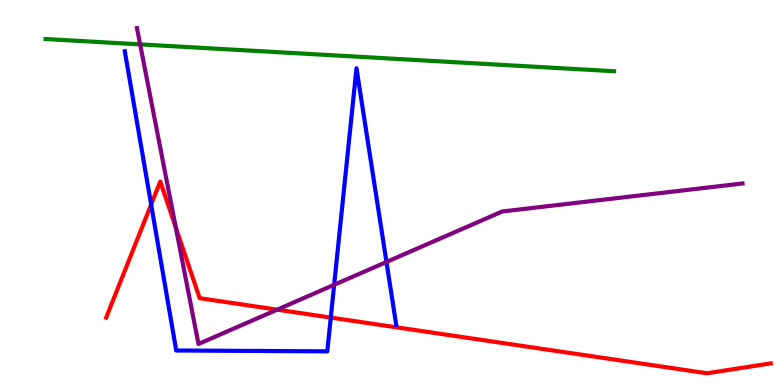[{'lines': ['blue', 'red'], 'intersections': [{'x': 1.95, 'y': 4.69}, {'x': 4.27, 'y': 1.75}]}, {'lines': ['green', 'red'], 'intersections': []}, {'lines': ['purple', 'red'], 'intersections': [{'x': 2.27, 'y': 4.09}, {'x': 3.58, 'y': 1.96}]}, {'lines': ['blue', 'green'], 'intersections': []}, {'lines': ['blue', 'purple'], 'intersections': [{'x': 4.31, 'y': 2.6}, {'x': 4.99, 'y': 3.2}]}, {'lines': ['green', 'purple'], 'intersections': [{'x': 1.81, 'y': 8.85}]}]